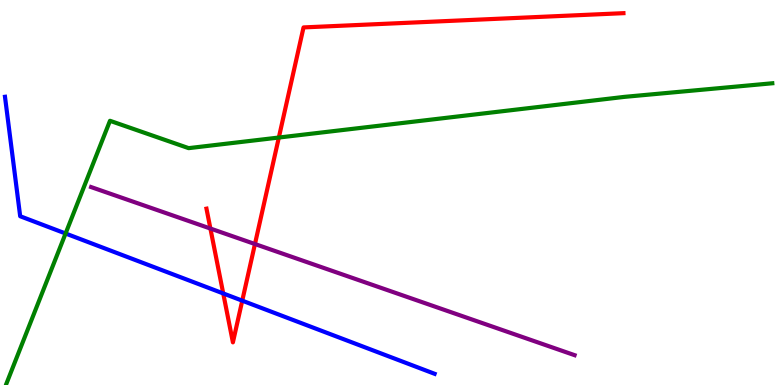[{'lines': ['blue', 'red'], 'intersections': [{'x': 2.88, 'y': 2.38}, {'x': 3.13, 'y': 2.19}]}, {'lines': ['green', 'red'], 'intersections': [{'x': 3.6, 'y': 6.43}]}, {'lines': ['purple', 'red'], 'intersections': [{'x': 2.71, 'y': 4.06}, {'x': 3.29, 'y': 3.66}]}, {'lines': ['blue', 'green'], 'intersections': [{'x': 0.846, 'y': 3.94}]}, {'lines': ['blue', 'purple'], 'intersections': []}, {'lines': ['green', 'purple'], 'intersections': []}]